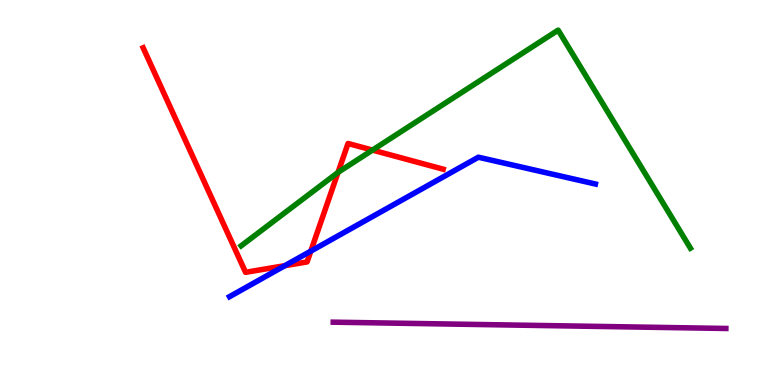[{'lines': ['blue', 'red'], 'intersections': [{'x': 3.68, 'y': 3.1}, {'x': 4.01, 'y': 3.48}]}, {'lines': ['green', 'red'], 'intersections': [{'x': 4.36, 'y': 5.52}, {'x': 4.81, 'y': 6.1}]}, {'lines': ['purple', 'red'], 'intersections': []}, {'lines': ['blue', 'green'], 'intersections': []}, {'lines': ['blue', 'purple'], 'intersections': []}, {'lines': ['green', 'purple'], 'intersections': []}]